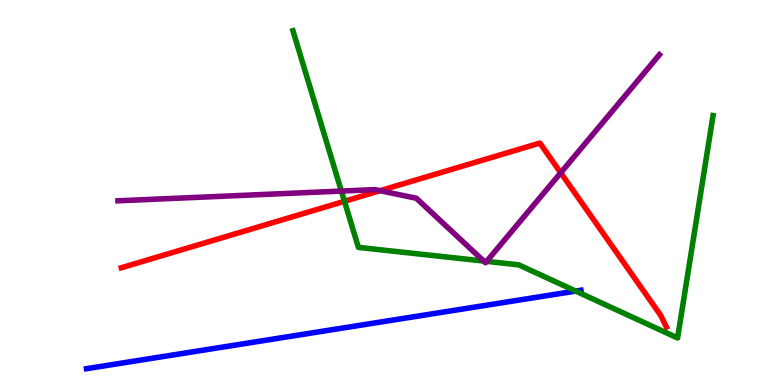[{'lines': ['blue', 'red'], 'intersections': []}, {'lines': ['green', 'red'], 'intersections': [{'x': 4.44, 'y': 4.77}]}, {'lines': ['purple', 'red'], 'intersections': [{'x': 4.9, 'y': 5.05}, {'x': 7.24, 'y': 5.51}]}, {'lines': ['blue', 'green'], 'intersections': [{'x': 7.43, 'y': 2.44}]}, {'lines': ['blue', 'purple'], 'intersections': []}, {'lines': ['green', 'purple'], 'intersections': [{'x': 4.4, 'y': 5.04}, {'x': 6.24, 'y': 3.22}, {'x': 6.28, 'y': 3.21}]}]